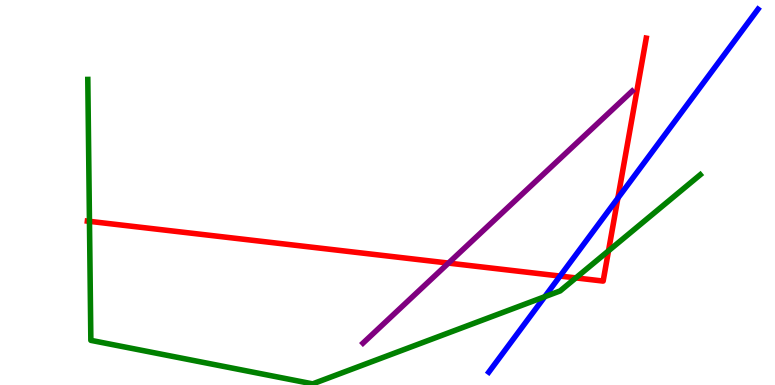[{'lines': ['blue', 'red'], 'intersections': [{'x': 7.23, 'y': 2.83}, {'x': 7.97, 'y': 4.85}]}, {'lines': ['green', 'red'], 'intersections': [{'x': 1.15, 'y': 4.25}, {'x': 7.43, 'y': 2.78}, {'x': 7.85, 'y': 3.49}]}, {'lines': ['purple', 'red'], 'intersections': [{'x': 5.79, 'y': 3.17}]}, {'lines': ['blue', 'green'], 'intersections': [{'x': 7.03, 'y': 2.29}]}, {'lines': ['blue', 'purple'], 'intersections': []}, {'lines': ['green', 'purple'], 'intersections': []}]